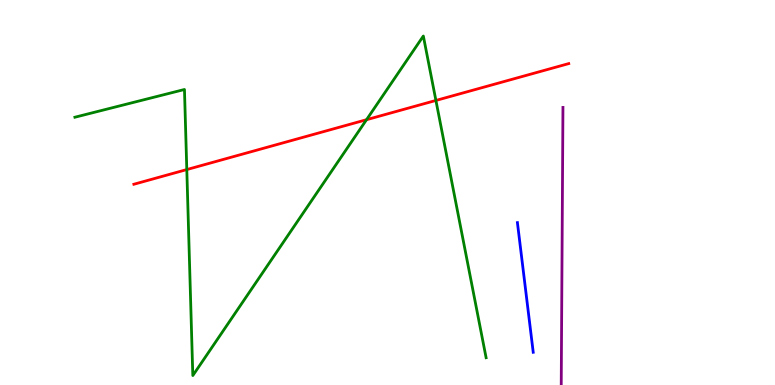[{'lines': ['blue', 'red'], 'intersections': []}, {'lines': ['green', 'red'], 'intersections': [{'x': 2.41, 'y': 5.6}, {'x': 4.73, 'y': 6.89}, {'x': 5.62, 'y': 7.39}]}, {'lines': ['purple', 'red'], 'intersections': []}, {'lines': ['blue', 'green'], 'intersections': []}, {'lines': ['blue', 'purple'], 'intersections': []}, {'lines': ['green', 'purple'], 'intersections': []}]